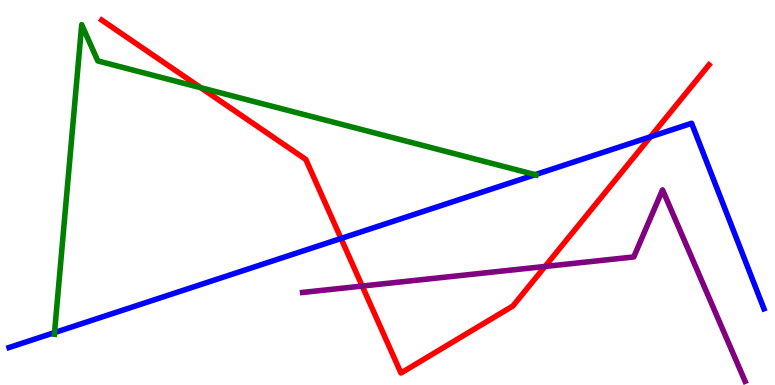[{'lines': ['blue', 'red'], 'intersections': [{'x': 4.4, 'y': 3.81}, {'x': 8.39, 'y': 6.45}]}, {'lines': ['green', 'red'], 'intersections': [{'x': 2.59, 'y': 7.72}]}, {'lines': ['purple', 'red'], 'intersections': [{'x': 4.67, 'y': 2.57}, {'x': 7.03, 'y': 3.08}]}, {'lines': ['blue', 'green'], 'intersections': [{'x': 0.704, 'y': 1.36}, {'x': 6.91, 'y': 5.46}]}, {'lines': ['blue', 'purple'], 'intersections': []}, {'lines': ['green', 'purple'], 'intersections': []}]